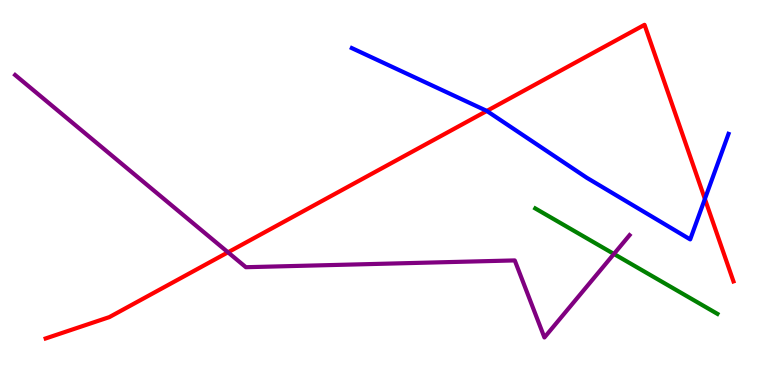[{'lines': ['blue', 'red'], 'intersections': [{'x': 6.28, 'y': 7.12}, {'x': 9.1, 'y': 4.83}]}, {'lines': ['green', 'red'], 'intersections': []}, {'lines': ['purple', 'red'], 'intersections': [{'x': 2.94, 'y': 3.45}]}, {'lines': ['blue', 'green'], 'intersections': []}, {'lines': ['blue', 'purple'], 'intersections': []}, {'lines': ['green', 'purple'], 'intersections': [{'x': 7.92, 'y': 3.4}]}]